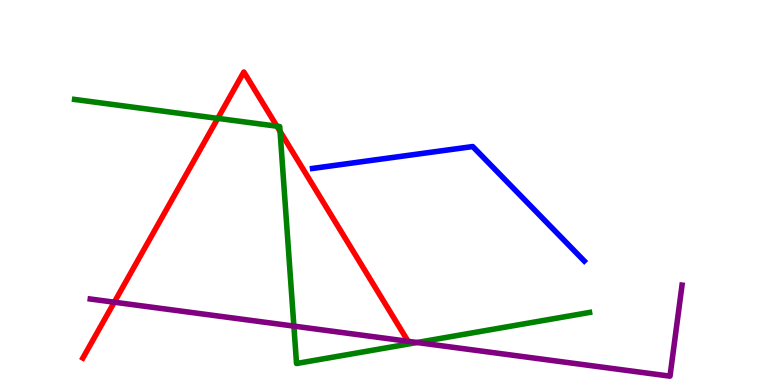[{'lines': ['blue', 'red'], 'intersections': []}, {'lines': ['green', 'red'], 'intersections': [{'x': 2.81, 'y': 6.93}, {'x': 3.57, 'y': 6.72}, {'x': 3.61, 'y': 6.59}]}, {'lines': ['purple', 'red'], 'intersections': [{'x': 1.47, 'y': 2.15}]}, {'lines': ['blue', 'green'], 'intersections': []}, {'lines': ['blue', 'purple'], 'intersections': []}, {'lines': ['green', 'purple'], 'intersections': [{'x': 3.79, 'y': 1.53}, {'x': 5.38, 'y': 1.1}]}]